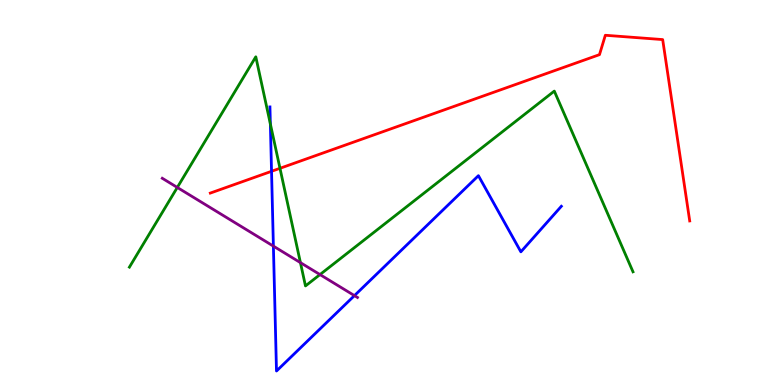[{'lines': ['blue', 'red'], 'intersections': [{'x': 3.5, 'y': 5.55}]}, {'lines': ['green', 'red'], 'intersections': [{'x': 3.61, 'y': 5.63}]}, {'lines': ['purple', 'red'], 'intersections': []}, {'lines': ['blue', 'green'], 'intersections': [{'x': 3.49, 'y': 6.78}]}, {'lines': ['blue', 'purple'], 'intersections': [{'x': 3.53, 'y': 3.61}, {'x': 4.57, 'y': 2.32}]}, {'lines': ['green', 'purple'], 'intersections': [{'x': 2.29, 'y': 5.13}, {'x': 3.88, 'y': 3.18}, {'x': 4.13, 'y': 2.87}]}]